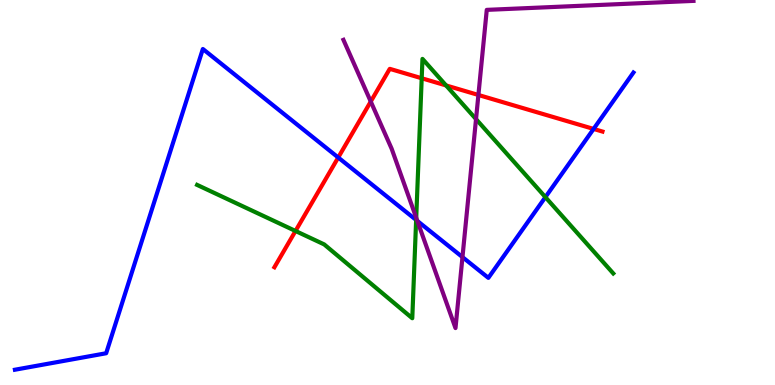[{'lines': ['blue', 'red'], 'intersections': [{'x': 4.36, 'y': 5.91}, {'x': 7.66, 'y': 6.65}]}, {'lines': ['green', 'red'], 'intersections': [{'x': 3.81, 'y': 4.0}, {'x': 5.44, 'y': 7.97}, {'x': 5.76, 'y': 7.78}]}, {'lines': ['purple', 'red'], 'intersections': [{'x': 4.78, 'y': 7.36}, {'x': 6.17, 'y': 7.53}]}, {'lines': ['blue', 'green'], 'intersections': [{'x': 5.37, 'y': 4.29}, {'x': 7.04, 'y': 4.88}]}, {'lines': ['blue', 'purple'], 'intersections': [{'x': 5.39, 'y': 4.26}, {'x': 5.97, 'y': 3.32}]}, {'lines': ['green', 'purple'], 'intersections': [{'x': 5.37, 'y': 4.34}, {'x': 6.14, 'y': 6.91}]}]